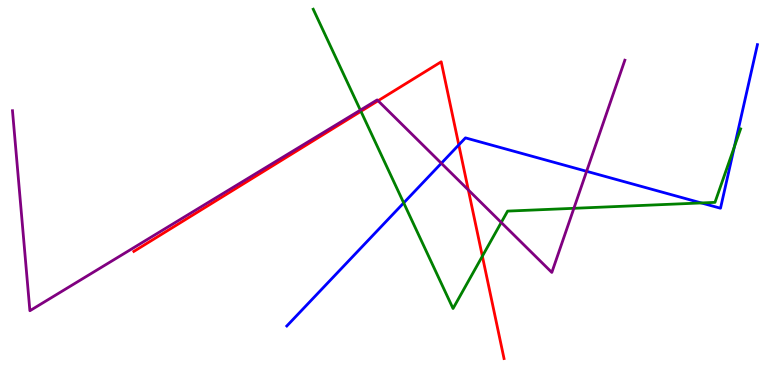[{'lines': ['blue', 'red'], 'intersections': [{'x': 5.92, 'y': 6.24}]}, {'lines': ['green', 'red'], 'intersections': [{'x': 4.66, 'y': 7.11}, {'x': 6.22, 'y': 3.35}]}, {'lines': ['purple', 'red'], 'intersections': [{'x': 4.88, 'y': 7.38}, {'x': 6.04, 'y': 5.07}]}, {'lines': ['blue', 'green'], 'intersections': [{'x': 5.21, 'y': 4.73}, {'x': 9.05, 'y': 4.73}, {'x': 9.48, 'y': 6.19}]}, {'lines': ['blue', 'purple'], 'intersections': [{'x': 5.69, 'y': 5.76}, {'x': 7.57, 'y': 5.55}]}, {'lines': ['green', 'purple'], 'intersections': [{'x': 4.65, 'y': 7.14}, {'x': 6.47, 'y': 4.22}, {'x': 7.4, 'y': 4.59}]}]